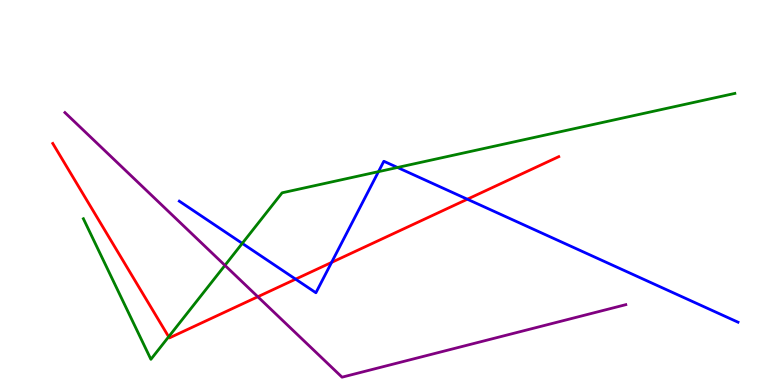[{'lines': ['blue', 'red'], 'intersections': [{'x': 3.81, 'y': 2.75}, {'x': 4.28, 'y': 3.18}, {'x': 6.03, 'y': 4.83}]}, {'lines': ['green', 'red'], 'intersections': [{'x': 2.18, 'y': 1.25}]}, {'lines': ['purple', 'red'], 'intersections': [{'x': 3.33, 'y': 2.29}]}, {'lines': ['blue', 'green'], 'intersections': [{'x': 3.13, 'y': 3.68}, {'x': 4.88, 'y': 5.54}, {'x': 5.13, 'y': 5.65}]}, {'lines': ['blue', 'purple'], 'intersections': []}, {'lines': ['green', 'purple'], 'intersections': [{'x': 2.9, 'y': 3.11}]}]